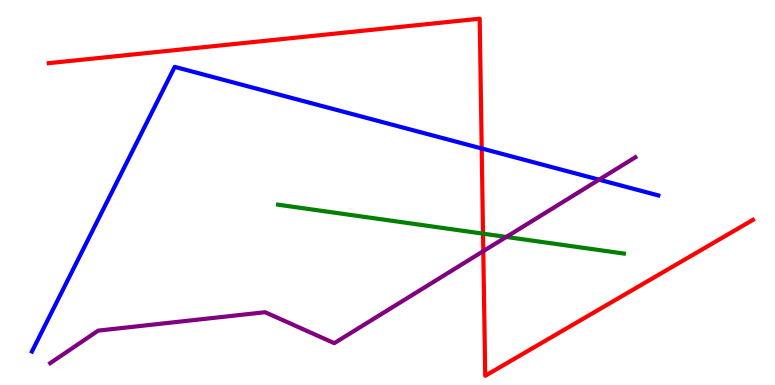[{'lines': ['blue', 'red'], 'intersections': [{'x': 6.22, 'y': 6.14}]}, {'lines': ['green', 'red'], 'intersections': [{'x': 6.23, 'y': 3.93}]}, {'lines': ['purple', 'red'], 'intersections': [{'x': 6.24, 'y': 3.48}]}, {'lines': ['blue', 'green'], 'intersections': []}, {'lines': ['blue', 'purple'], 'intersections': [{'x': 7.73, 'y': 5.33}]}, {'lines': ['green', 'purple'], 'intersections': [{'x': 6.53, 'y': 3.85}]}]